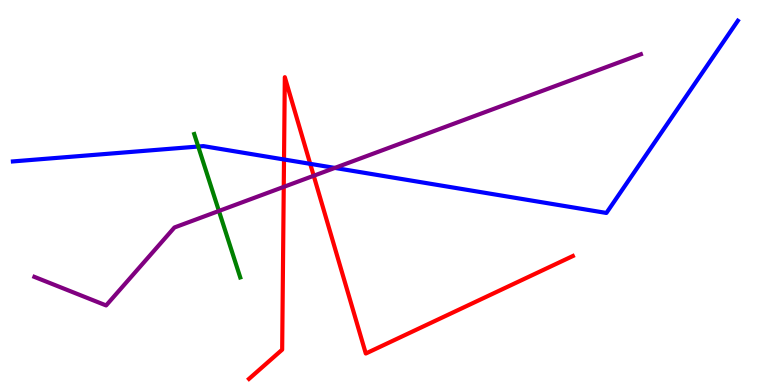[{'lines': ['blue', 'red'], 'intersections': [{'x': 3.66, 'y': 5.86}, {'x': 4.0, 'y': 5.74}]}, {'lines': ['green', 'red'], 'intersections': []}, {'lines': ['purple', 'red'], 'intersections': [{'x': 3.66, 'y': 5.15}, {'x': 4.05, 'y': 5.43}]}, {'lines': ['blue', 'green'], 'intersections': [{'x': 2.56, 'y': 6.19}]}, {'lines': ['blue', 'purple'], 'intersections': [{'x': 4.32, 'y': 5.64}]}, {'lines': ['green', 'purple'], 'intersections': [{'x': 2.82, 'y': 4.52}]}]